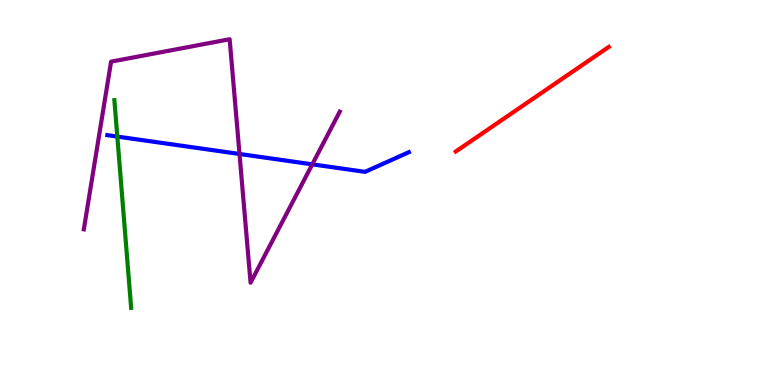[{'lines': ['blue', 'red'], 'intersections': []}, {'lines': ['green', 'red'], 'intersections': []}, {'lines': ['purple', 'red'], 'intersections': []}, {'lines': ['blue', 'green'], 'intersections': [{'x': 1.51, 'y': 6.45}]}, {'lines': ['blue', 'purple'], 'intersections': [{'x': 3.09, 'y': 6.0}, {'x': 4.03, 'y': 5.73}]}, {'lines': ['green', 'purple'], 'intersections': []}]